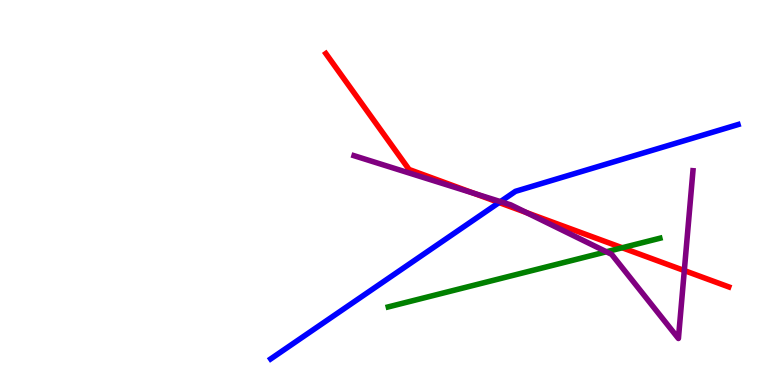[{'lines': ['blue', 'red'], 'intersections': [{'x': 6.44, 'y': 4.74}]}, {'lines': ['green', 'red'], 'intersections': [{'x': 8.03, 'y': 3.56}]}, {'lines': ['purple', 'red'], 'intersections': [{'x': 6.12, 'y': 4.98}, {'x': 6.79, 'y': 4.48}, {'x': 8.83, 'y': 2.97}]}, {'lines': ['blue', 'green'], 'intersections': []}, {'lines': ['blue', 'purple'], 'intersections': [{'x': 6.46, 'y': 4.76}]}, {'lines': ['green', 'purple'], 'intersections': [{'x': 7.82, 'y': 3.46}]}]